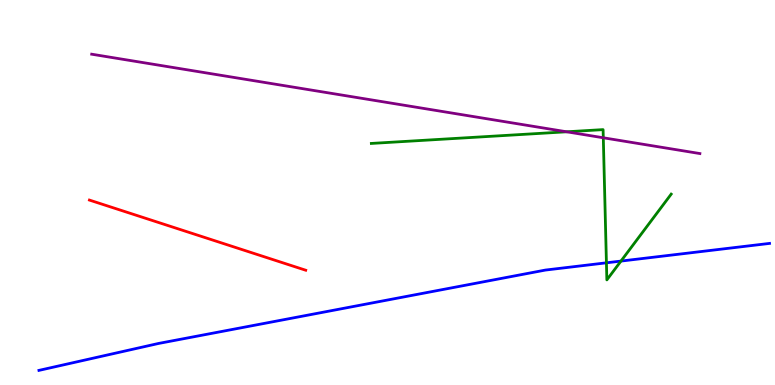[{'lines': ['blue', 'red'], 'intersections': []}, {'lines': ['green', 'red'], 'intersections': []}, {'lines': ['purple', 'red'], 'intersections': []}, {'lines': ['blue', 'green'], 'intersections': [{'x': 7.82, 'y': 3.17}, {'x': 8.01, 'y': 3.22}]}, {'lines': ['blue', 'purple'], 'intersections': []}, {'lines': ['green', 'purple'], 'intersections': [{'x': 7.31, 'y': 6.58}, {'x': 7.78, 'y': 6.42}]}]